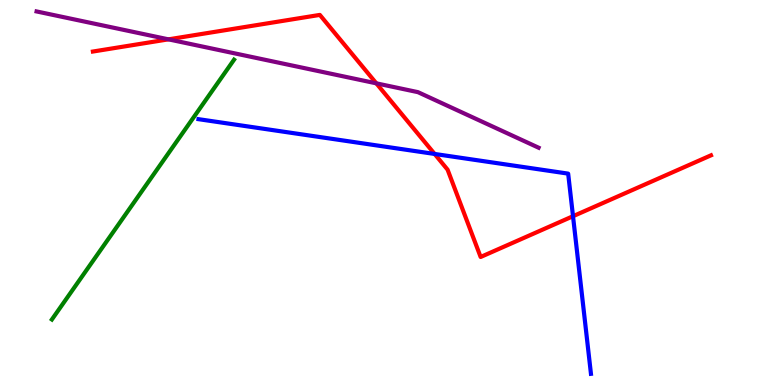[{'lines': ['blue', 'red'], 'intersections': [{'x': 5.61, 'y': 6.0}, {'x': 7.39, 'y': 4.38}]}, {'lines': ['green', 'red'], 'intersections': []}, {'lines': ['purple', 'red'], 'intersections': [{'x': 2.17, 'y': 8.98}, {'x': 4.86, 'y': 7.84}]}, {'lines': ['blue', 'green'], 'intersections': []}, {'lines': ['blue', 'purple'], 'intersections': []}, {'lines': ['green', 'purple'], 'intersections': []}]